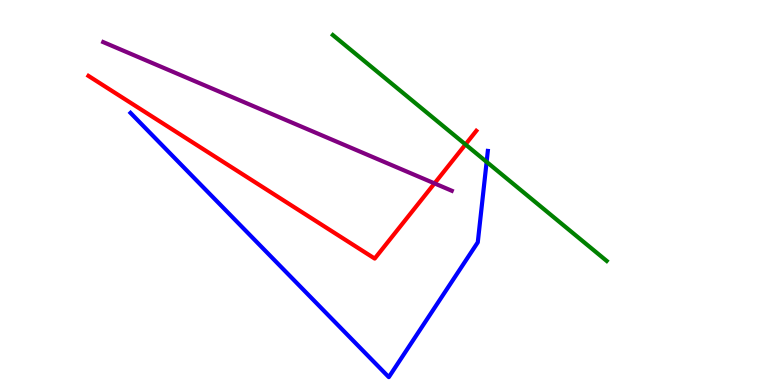[{'lines': ['blue', 'red'], 'intersections': []}, {'lines': ['green', 'red'], 'intersections': [{'x': 6.01, 'y': 6.25}]}, {'lines': ['purple', 'red'], 'intersections': [{'x': 5.61, 'y': 5.24}]}, {'lines': ['blue', 'green'], 'intersections': [{'x': 6.28, 'y': 5.79}]}, {'lines': ['blue', 'purple'], 'intersections': []}, {'lines': ['green', 'purple'], 'intersections': []}]